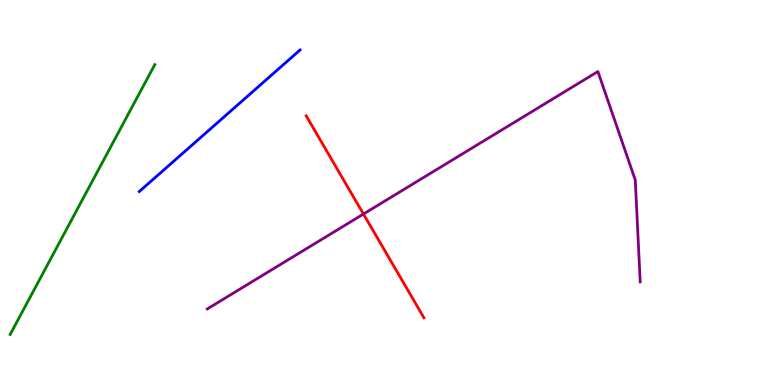[{'lines': ['blue', 'red'], 'intersections': []}, {'lines': ['green', 'red'], 'intersections': []}, {'lines': ['purple', 'red'], 'intersections': [{'x': 4.69, 'y': 4.44}]}, {'lines': ['blue', 'green'], 'intersections': []}, {'lines': ['blue', 'purple'], 'intersections': []}, {'lines': ['green', 'purple'], 'intersections': []}]